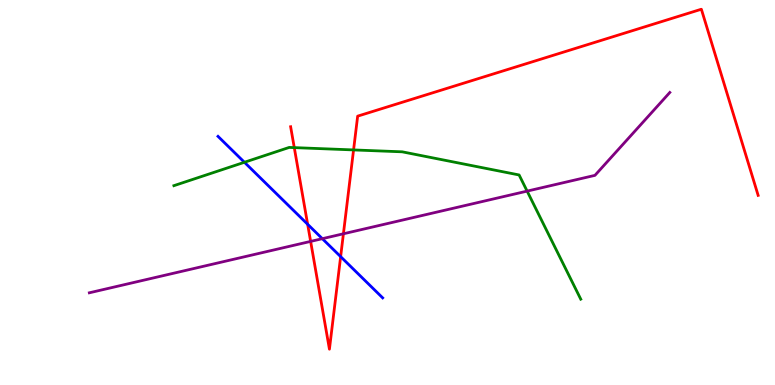[{'lines': ['blue', 'red'], 'intersections': [{'x': 3.97, 'y': 4.17}, {'x': 4.4, 'y': 3.33}]}, {'lines': ['green', 'red'], 'intersections': [{'x': 3.8, 'y': 6.17}, {'x': 4.56, 'y': 6.11}]}, {'lines': ['purple', 'red'], 'intersections': [{'x': 4.01, 'y': 3.73}, {'x': 4.43, 'y': 3.93}]}, {'lines': ['blue', 'green'], 'intersections': [{'x': 3.15, 'y': 5.79}]}, {'lines': ['blue', 'purple'], 'intersections': [{'x': 4.16, 'y': 3.8}]}, {'lines': ['green', 'purple'], 'intersections': [{'x': 6.8, 'y': 5.04}]}]